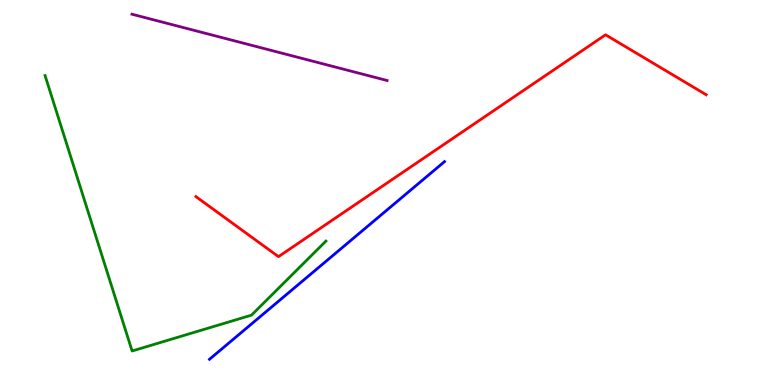[{'lines': ['blue', 'red'], 'intersections': []}, {'lines': ['green', 'red'], 'intersections': []}, {'lines': ['purple', 'red'], 'intersections': []}, {'lines': ['blue', 'green'], 'intersections': []}, {'lines': ['blue', 'purple'], 'intersections': []}, {'lines': ['green', 'purple'], 'intersections': []}]